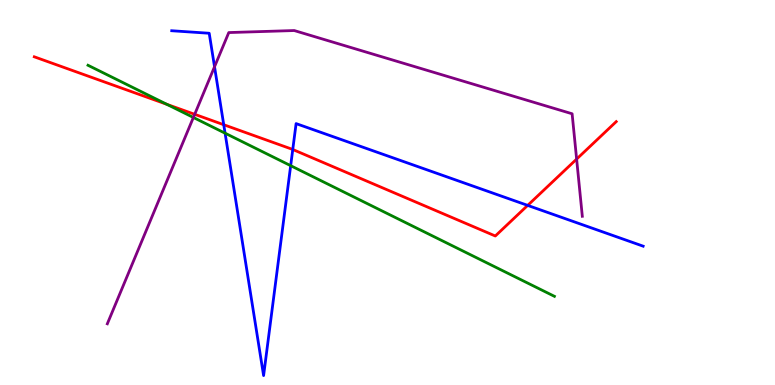[{'lines': ['blue', 'red'], 'intersections': [{'x': 2.89, 'y': 6.76}, {'x': 3.78, 'y': 6.12}, {'x': 6.81, 'y': 4.67}]}, {'lines': ['green', 'red'], 'intersections': [{'x': 2.15, 'y': 7.29}]}, {'lines': ['purple', 'red'], 'intersections': [{'x': 2.51, 'y': 7.03}, {'x': 7.44, 'y': 5.87}]}, {'lines': ['blue', 'green'], 'intersections': [{'x': 2.9, 'y': 6.54}, {'x': 3.75, 'y': 5.7}]}, {'lines': ['blue', 'purple'], 'intersections': [{'x': 2.77, 'y': 8.27}]}, {'lines': ['green', 'purple'], 'intersections': [{'x': 2.5, 'y': 6.95}]}]